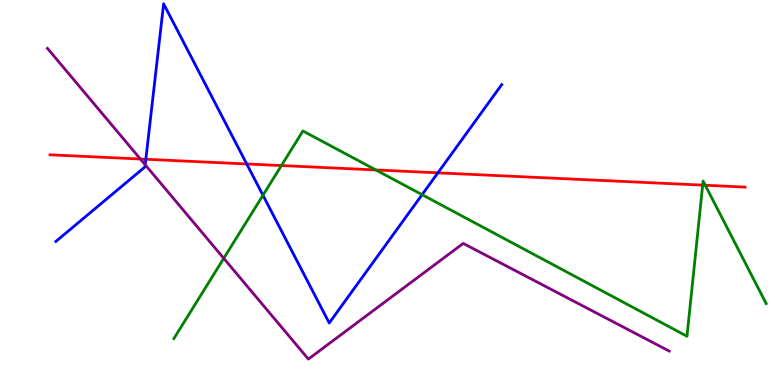[{'lines': ['blue', 'red'], 'intersections': [{'x': 1.88, 'y': 5.86}, {'x': 3.18, 'y': 5.74}, {'x': 5.65, 'y': 5.51}]}, {'lines': ['green', 'red'], 'intersections': [{'x': 3.63, 'y': 5.7}, {'x': 4.85, 'y': 5.59}, {'x': 9.07, 'y': 5.19}, {'x': 9.1, 'y': 5.19}]}, {'lines': ['purple', 'red'], 'intersections': [{'x': 1.81, 'y': 5.87}]}, {'lines': ['blue', 'green'], 'intersections': [{'x': 3.39, 'y': 4.93}, {'x': 5.45, 'y': 4.94}]}, {'lines': ['blue', 'purple'], 'intersections': [{'x': 1.87, 'y': 5.72}]}, {'lines': ['green', 'purple'], 'intersections': [{'x': 2.89, 'y': 3.29}]}]